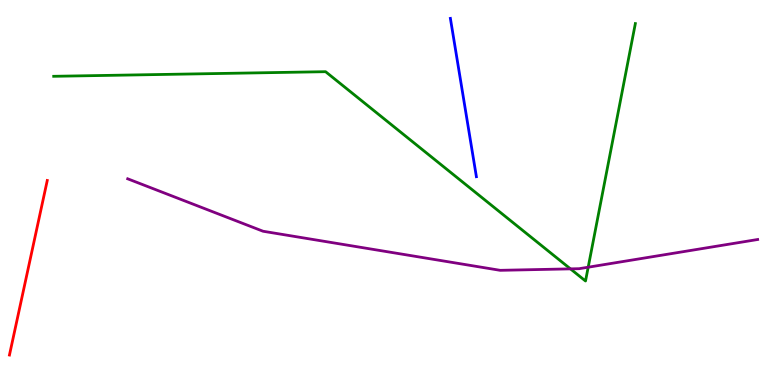[{'lines': ['blue', 'red'], 'intersections': []}, {'lines': ['green', 'red'], 'intersections': []}, {'lines': ['purple', 'red'], 'intersections': []}, {'lines': ['blue', 'green'], 'intersections': []}, {'lines': ['blue', 'purple'], 'intersections': []}, {'lines': ['green', 'purple'], 'intersections': [{'x': 7.36, 'y': 3.02}, {'x': 7.59, 'y': 3.06}]}]